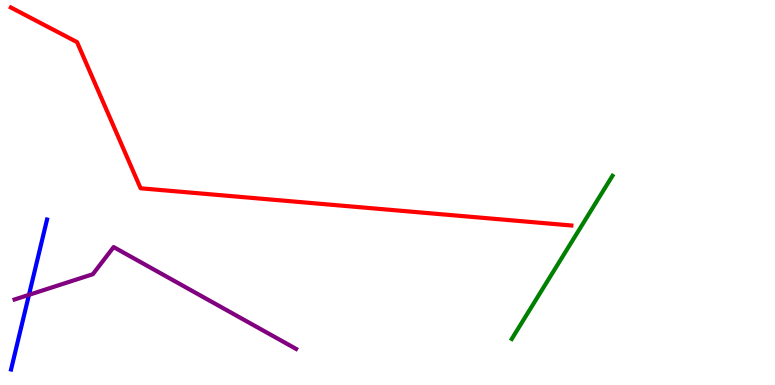[{'lines': ['blue', 'red'], 'intersections': []}, {'lines': ['green', 'red'], 'intersections': []}, {'lines': ['purple', 'red'], 'intersections': []}, {'lines': ['blue', 'green'], 'intersections': []}, {'lines': ['blue', 'purple'], 'intersections': [{'x': 0.374, 'y': 2.34}]}, {'lines': ['green', 'purple'], 'intersections': []}]